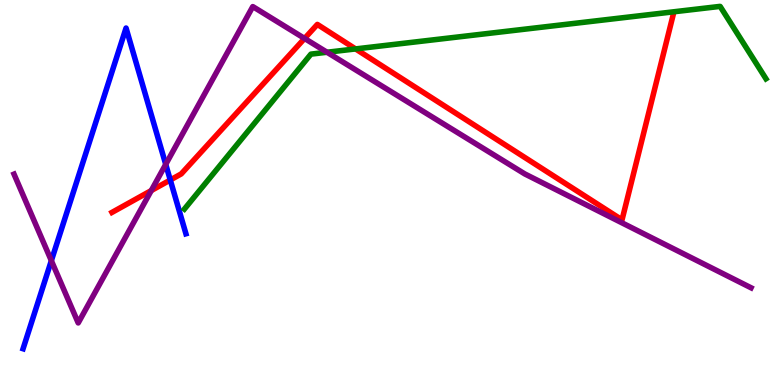[{'lines': ['blue', 'red'], 'intersections': [{'x': 2.2, 'y': 5.32}]}, {'lines': ['green', 'red'], 'intersections': [{'x': 4.59, 'y': 8.73}]}, {'lines': ['purple', 'red'], 'intersections': [{'x': 1.95, 'y': 5.05}, {'x': 3.93, 'y': 9.0}]}, {'lines': ['blue', 'green'], 'intersections': []}, {'lines': ['blue', 'purple'], 'intersections': [{'x': 0.663, 'y': 3.23}, {'x': 2.14, 'y': 5.73}]}, {'lines': ['green', 'purple'], 'intersections': [{'x': 4.22, 'y': 8.64}]}]